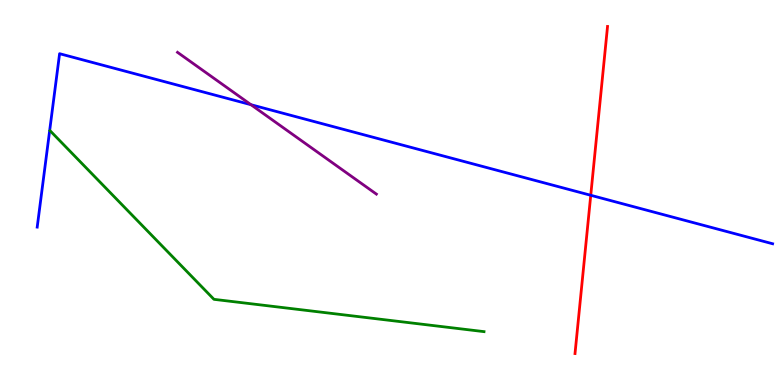[{'lines': ['blue', 'red'], 'intersections': [{'x': 7.62, 'y': 4.93}]}, {'lines': ['green', 'red'], 'intersections': []}, {'lines': ['purple', 'red'], 'intersections': []}, {'lines': ['blue', 'green'], 'intersections': []}, {'lines': ['blue', 'purple'], 'intersections': [{'x': 3.24, 'y': 7.28}]}, {'lines': ['green', 'purple'], 'intersections': []}]